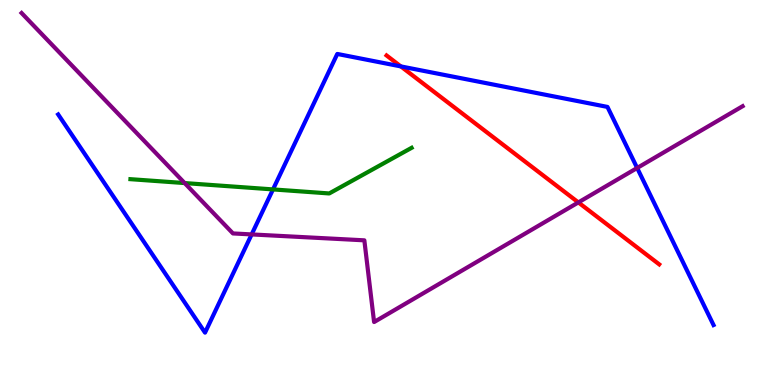[{'lines': ['blue', 'red'], 'intersections': [{'x': 5.17, 'y': 8.28}]}, {'lines': ['green', 'red'], 'intersections': []}, {'lines': ['purple', 'red'], 'intersections': [{'x': 7.46, 'y': 4.74}]}, {'lines': ['blue', 'green'], 'intersections': [{'x': 3.52, 'y': 5.08}]}, {'lines': ['blue', 'purple'], 'intersections': [{'x': 3.25, 'y': 3.91}, {'x': 8.22, 'y': 5.64}]}, {'lines': ['green', 'purple'], 'intersections': [{'x': 2.38, 'y': 5.25}]}]